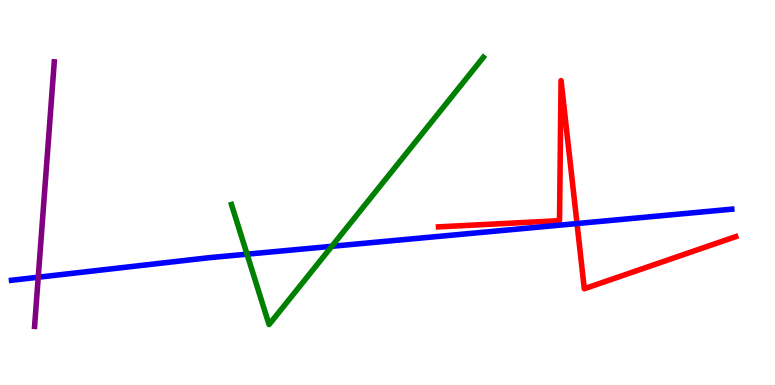[{'lines': ['blue', 'red'], 'intersections': [{'x': 7.45, 'y': 4.19}]}, {'lines': ['green', 'red'], 'intersections': []}, {'lines': ['purple', 'red'], 'intersections': []}, {'lines': ['blue', 'green'], 'intersections': [{'x': 3.19, 'y': 3.4}, {'x': 4.28, 'y': 3.6}]}, {'lines': ['blue', 'purple'], 'intersections': [{'x': 0.493, 'y': 2.8}]}, {'lines': ['green', 'purple'], 'intersections': []}]